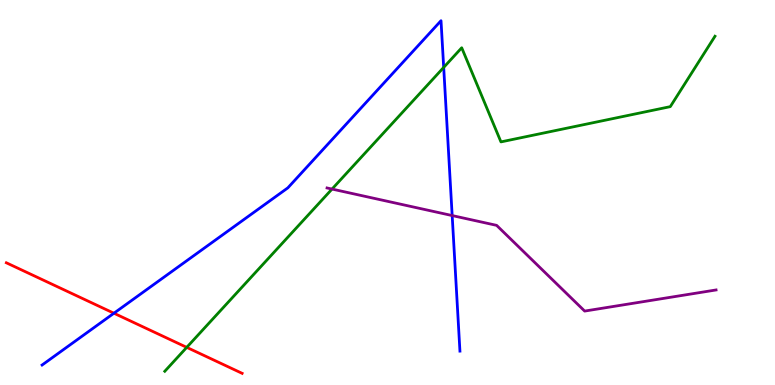[{'lines': ['blue', 'red'], 'intersections': [{'x': 1.47, 'y': 1.86}]}, {'lines': ['green', 'red'], 'intersections': [{'x': 2.41, 'y': 0.978}]}, {'lines': ['purple', 'red'], 'intersections': []}, {'lines': ['blue', 'green'], 'intersections': [{'x': 5.73, 'y': 8.25}]}, {'lines': ['blue', 'purple'], 'intersections': [{'x': 5.83, 'y': 4.4}]}, {'lines': ['green', 'purple'], 'intersections': [{'x': 4.28, 'y': 5.09}]}]